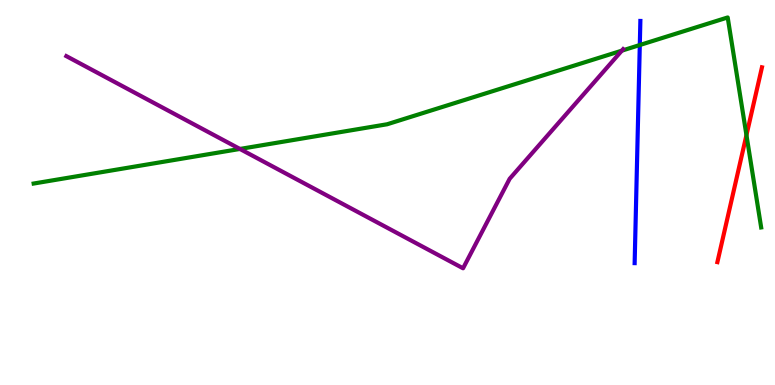[{'lines': ['blue', 'red'], 'intersections': []}, {'lines': ['green', 'red'], 'intersections': [{'x': 9.63, 'y': 6.49}]}, {'lines': ['purple', 'red'], 'intersections': []}, {'lines': ['blue', 'green'], 'intersections': [{'x': 8.26, 'y': 8.83}]}, {'lines': ['blue', 'purple'], 'intersections': []}, {'lines': ['green', 'purple'], 'intersections': [{'x': 3.1, 'y': 6.13}, {'x': 8.02, 'y': 8.68}]}]